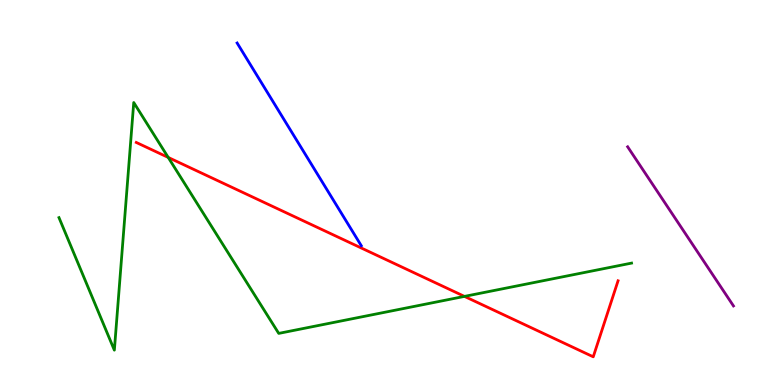[{'lines': ['blue', 'red'], 'intersections': []}, {'lines': ['green', 'red'], 'intersections': [{'x': 2.17, 'y': 5.91}, {'x': 5.99, 'y': 2.3}]}, {'lines': ['purple', 'red'], 'intersections': []}, {'lines': ['blue', 'green'], 'intersections': []}, {'lines': ['blue', 'purple'], 'intersections': []}, {'lines': ['green', 'purple'], 'intersections': []}]